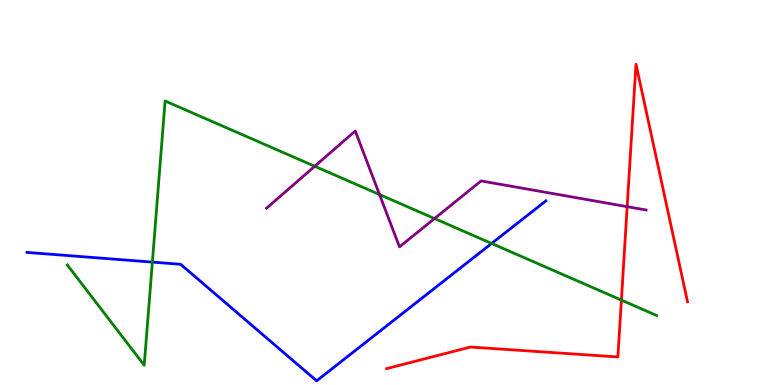[{'lines': ['blue', 'red'], 'intersections': []}, {'lines': ['green', 'red'], 'intersections': [{'x': 8.02, 'y': 2.21}]}, {'lines': ['purple', 'red'], 'intersections': [{'x': 8.09, 'y': 4.63}]}, {'lines': ['blue', 'green'], 'intersections': [{'x': 1.97, 'y': 3.19}, {'x': 6.34, 'y': 3.68}]}, {'lines': ['blue', 'purple'], 'intersections': []}, {'lines': ['green', 'purple'], 'intersections': [{'x': 4.06, 'y': 5.68}, {'x': 4.9, 'y': 4.95}, {'x': 5.61, 'y': 4.32}]}]